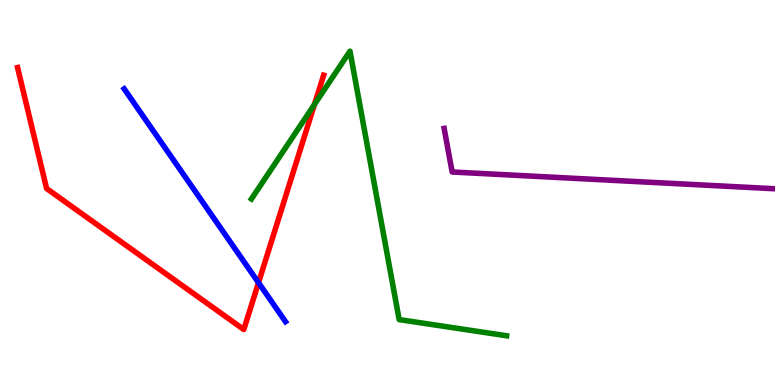[{'lines': ['blue', 'red'], 'intersections': [{'x': 3.34, 'y': 2.66}]}, {'lines': ['green', 'red'], 'intersections': [{'x': 4.06, 'y': 7.29}]}, {'lines': ['purple', 'red'], 'intersections': []}, {'lines': ['blue', 'green'], 'intersections': []}, {'lines': ['blue', 'purple'], 'intersections': []}, {'lines': ['green', 'purple'], 'intersections': []}]